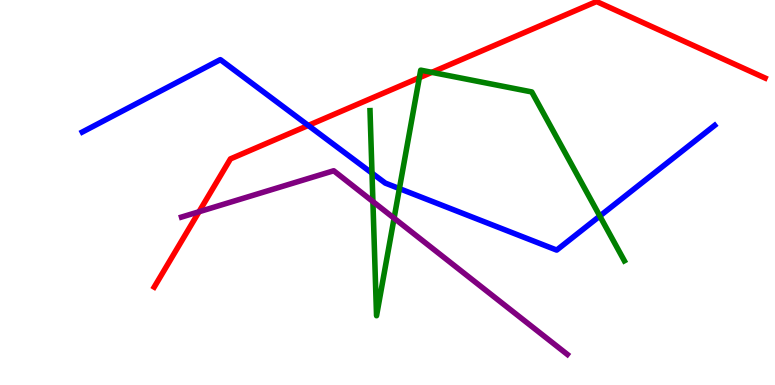[{'lines': ['blue', 'red'], 'intersections': [{'x': 3.98, 'y': 6.74}]}, {'lines': ['green', 'red'], 'intersections': [{'x': 5.41, 'y': 7.98}, {'x': 5.57, 'y': 8.12}]}, {'lines': ['purple', 'red'], 'intersections': [{'x': 2.57, 'y': 4.5}]}, {'lines': ['blue', 'green'], 'intersections': [{'x': 4.8, 'y': 5.5}, {'x': 5.15, 'y': 5.1}, {'x': 7.74, 'y': 4.39}]}, {'lines': ['blue', 'purple'], 'intersections': []}, {'lines': ['green', 'purple'], 'intersections': [{'x': 4.81, 'y': 4.76}, {'x': 5.08, 'y': 4.33}]}]